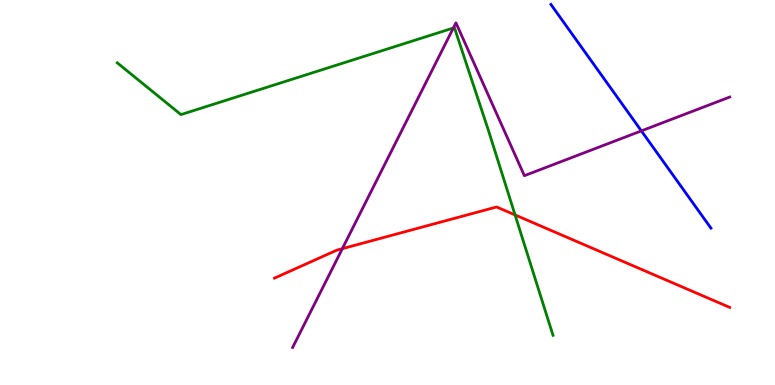[{'lines': ['blue', 'red'], 'intersections': []}, {'lines': ['green', 'red'], 'intersections': [{'x': 6.65, 'y': 4.42}]}, {'lines': ['purple', 'red'], 'intersections': [{'x': 4.42, 'y': 3.54}]}, {'lines': ['blue', 'green'], 'intersections': []}, {'lines': ['blue', 'purple'], 'intersections': [{'x': 8.28, 'y': 6.6}]}, {'lines': ['green', 'purple'], 'intersections': [{'x': 5.85, 'y': 9.27}]}]